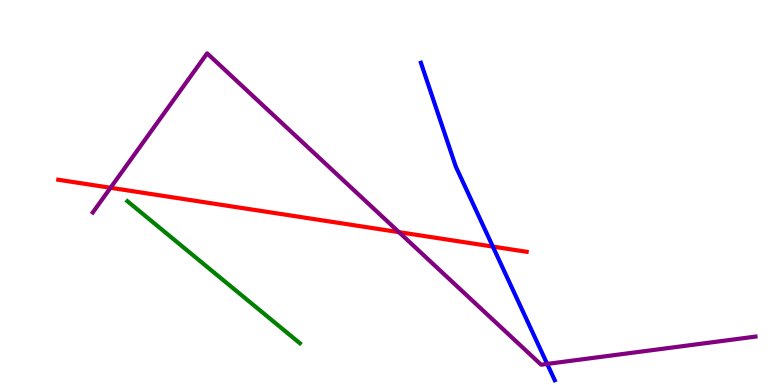[{'lines': ['blue', 'red'], 'intersections': [{'x': 6.36, 'y': 3.6}]}, {'lines': ['green', 'red'], 'intersections': []}, {'lines': ['purple', 'red'], 'intersections': [{'x': 1.43, 'y': 5.12}, {'x': 5.15, 'y': 3.97}]}, {'lines': ['blue', 'green'], 'intersections': []}, {'lines': ['blue', 'purple'], 'intersections': [{'x': 7.06, 'y': 0.548}]}, {'lines': ['green', 'purple'], 'intersections': []}]